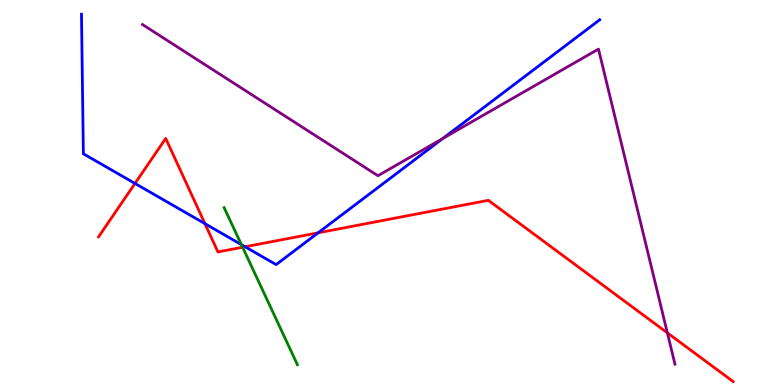[{'lines': ['blue', 'red'], 'intersections': [{'x': 1.74, 'y': 5.23}, {'x': 2.64, 'y': 4.19}, {'x': 3.16, 'y': 3.59}, {'x': 4.1, 'y': 3.95}]}, {'lines': ['green', 'red'], 'intersections': [{'x': 3.13, 'y': 3.58}]}, {'lines': ['purple', 'red'], 'intersections': [{'x': 8.61, 'y': 1.35}]}, {'lines': ['blue', 'green'], 'intersections': [{'x': 3.11, 'y': 3.65}]}, {'lines': ['blue', 'purple'], 'intersections': [{'x': 5.71, 'y': 6.4}]}, {'lines': ['green', 'purple'], 'intersections': []}]